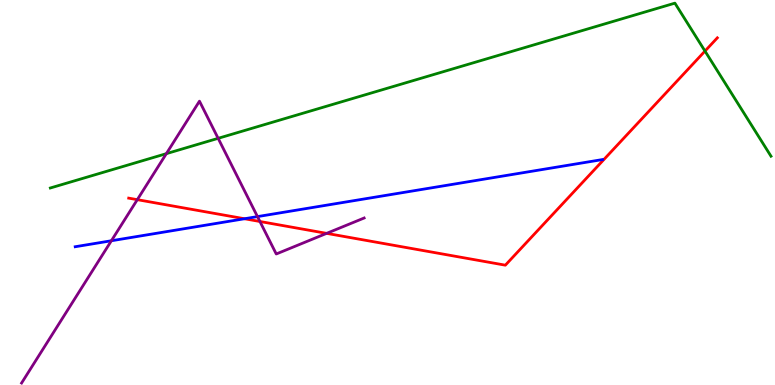[{'lines': ['blue', 'red'], 'intersections': [{'x': 3.15, 'y': 4.32}]}, {'lines': ['green', 'red'], 'intersections': [{'x': 9.1, 'y': 8.67}]}, {'lines': ['purple', 'red'], 'intersections': [{'x': 1.77, 'y': 4.81}, {'x': 3.35, 'y': 4.25}, {'x': 4.21, 'y': 3.94}]}, {'lines': ['blue', 'green'], 'intersections': []}, {'lines': ['blue', 'purple'], 'intersections': [{'x': 1.44, 'y': 3.75}, {'x': 3.32, 'y': 4.37}]}, {'lines': ['green', 'purple'], 'intersections': [{'x': 2.15, 'y': 6.01}, {'x': 2.81, 'y': 6.41}]}]